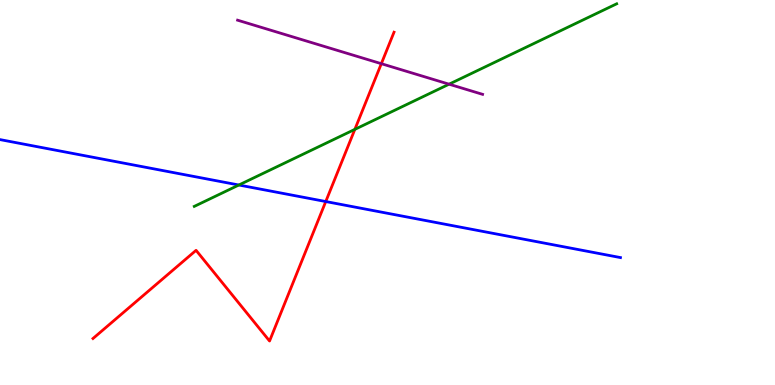[{'lines': ['blue', 'red'], 'intersections': [{'x': 4.2, 'y': 4.77}]}, {'lines': ['green', 'red'], 'intersections': [{'x': 4.58, 'y': 6.64}]}, {'lines': ['purple', 'red'], 'intersections': [{'x': 4.92, 'y': 8.35}]}, {'lines': ['blue', 'green'], 'intersections': [{'x': 3.08, 'y': 5.19}]}, {'lines': ['blue', 'purple'], 'intersections': []}, {'lines': ['green', 'purple'], 'intersections': [{'x': 5.79, 'y': 7.81}]}]